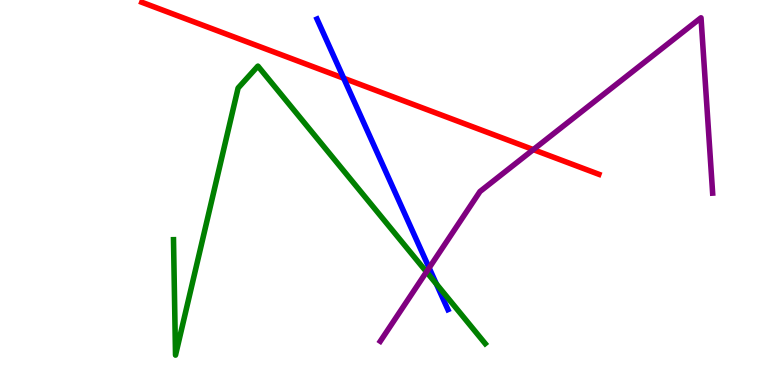[{'lines': ['blue', 'red'], 'intersections': [{'x': 4.43, 'y': 7.97}]}, {'lines': ['green', 'red'], 'intersections': []}, {'lines': ['purple', 'red'], 'intersections': [{'x': 6.88, 'y': 6.11}]}, {'lines': ['blue', 'green'], 'intersections': [{'x': 5.63, 'y': 2.62}]}, {'lines': ['blue', 'purple'], 'intersections': [{'x': 5.54, 'y': 3.04}]}, {'lines': ['green', 'purple'], 'intersections': [{'x': 5.5, 'y': 2.94}]}]